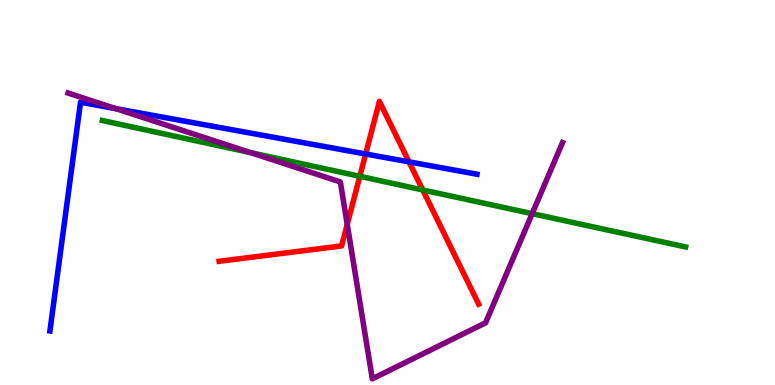[{'lines': ['blue', 'red'], 'intersections': [{'x': 4.72, 'y': 6.0}, {'x': 5.28, 'y': 5.8}]}, {'lines': ['green', 'red'], 'intersections': [{'x': 4.64, 'y': 5.42}, {'x': 5.46, 'y': 5.07}]}, {'lines': ['purple', 'red'], 'intersections': [{'x': 4.48, 'y': 4.17}]}, {'lines': ['blue', 'green'], 'intersections': []}, {'lines': ['blue', 'purple'], 'intersections': [{'x': 1.5, 'y': 7.18}]}, {'lines': ['green', 'purple'], 'intersections': [{'x': 3.24, 'y': 6.03}, {'x': 6.87, 'y': 4.45}]}]